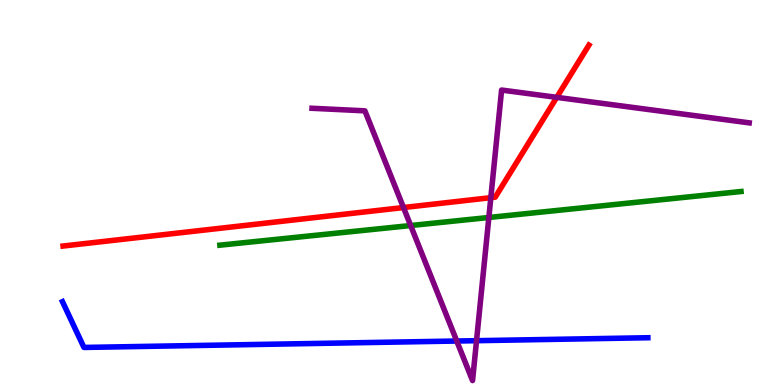[{'lines': ['blue', 'red'], 'intersections': []}, {'lines': ['green', 'red'], 'intersections': []}, {'lines': ['purple', 'red'], 'intersections': [{'x': 5.21, 'y': 4.61}, {'x': 6.33, 'y': 4.87}, {'x': 7.18, 'y': 7.47}]}, {'lines': ['blue', 'green'], 'intersections': []}, {'lines': ['blue', 'purple'], 'intersections': [{'x': 5.89, 'y': 1.14}, {'x': 6.15, 'y': 1.15}]}, {'lines': ['green', 'purple'], 'intersections': [{'x': 5.3, 'y': 4.14}, {'x': 6.31, 'y': 4.35}]}]